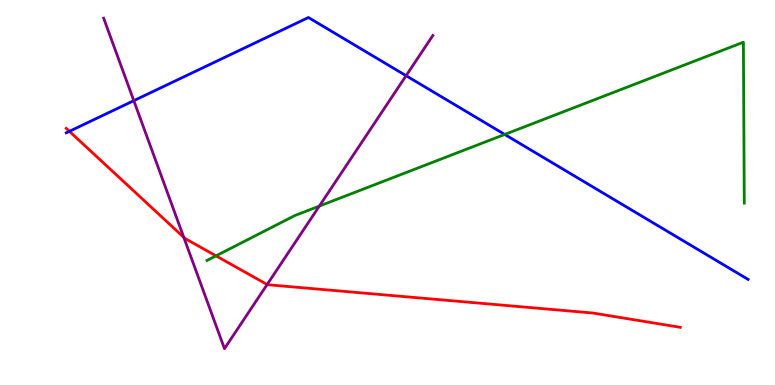[{'lines': ['blue', 'red'], 'intersections': [{'x': 0.896, 'y': 6.59}]}, {'lines': ['green', 'red'], 'intersections': [{'x': 2.79, 'y': 3.35}]}, {'lines': ['purple', 'red'], 'intersections': [{'x': 2.37, 'y': 3.84}, {'x': 3.45, 'y': 2.61}]}, {'lines': ['blue', 'green'], 'intersections': [{'x': 6.51, 'y': 6.51}]}, {'lines': ['blue', 'purple'], 'intersections': [{'x': 1.73, 'y': 7.39}, {'x': 5.24, 'y': 8.03}]}, {'lines': ['green', 'purple'], 'intersections': [{'x': 4.12, 'y': 4.65}]}]